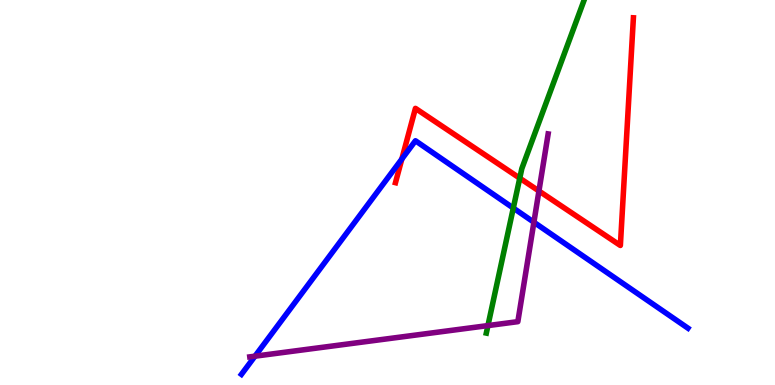[{'lines': ['blue', 'red'], 'intersections': [{'x': 5.18, 'y': 5.87}]}, {'lines': ['green', 'red'], 'intersections': [{'x': 6.71, 'y': 5.37}]}, {'lines': ['purple', 'red'], 'intersections': [{'x': 6.95, 'y': 5.04}]}, {'lines': ['blue', 'green'], 'intersections': [{'x': 6.62, 'y': 4.6}]}, {'lines': ['blue', 'purple'], 'intersections': [{'x': 3.29, 'y': 0.748}, {'x': 6.89, 'y': 4.23}]}, {'lines': ['green', 'purple'], 'intersections': [{'x': 6.3, 'y': 1.54}]}]